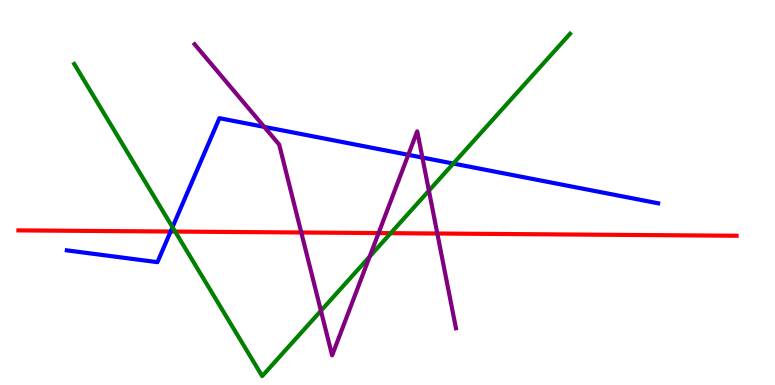[{'lines': ['blue', 'red'], 'intersections': [{'x': 2.2, 'y': 3.99}]}, {'lines': ['green', 'red'], 'intersections': [{'x': 2.26, 'y': 3.99}, {'x': 5.04, 'y': 3.94}]}, {'lines': ['purple', 'red'], 'intersections': [{'x': 3.89, 'y': 3.96}, {'x': 4.88, 'y': 3.95}, {'x': 5.64, 'y': 3.93}]}, {'lines': ['blue', 'green'], 'intersections': [{'x': 2.23, 'y': 4.1}, {'x': 5.85, 'y': 5.75}]}, {'lines': ['blue', 'purple'], 'intersections': [{'x': 3.41, 'y': 6.7}, {'x': 5.27, 'y': 5.98}, {'x': 5.45, 'y': 5.91}]}, {'lines': ['green', 'purple'], 'intersections': [{'x': 4.14, 'y': 1.93}, {'x': 4.77, 'y': 3.34}, {'x': 5.53, 'y': 5.05}]}]